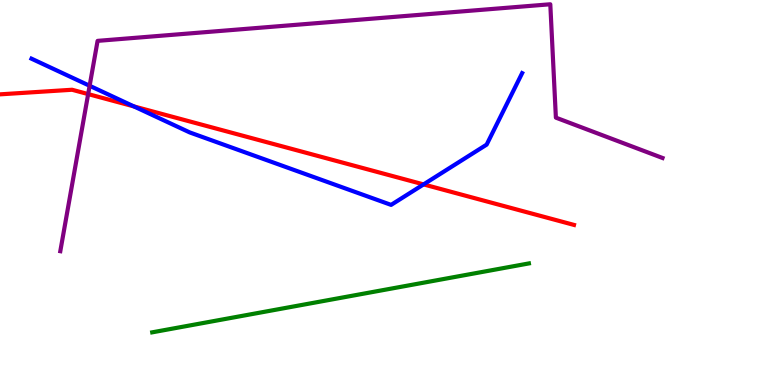[{'lines': ['blue', 'red'], 'intersections': [{'x': 1.73, 'y': 7.24}, {'x': 5.47, 'y': 5.21}]}, {'lines': ['green', 'red'], 'intersections': []}, {'lines': ['purple', 'red'], 'intersections': [{'x': 1.14, 'y': 7.56}]}, {'lines': ['blue', 'green'], 'intersections': []}, {'lines': ['blue', 'purple'], 'intersections': [{'x': 1.16, 'y': 7.77}]}, {'lines': ['green', 'purple'], 'intersections': []}]